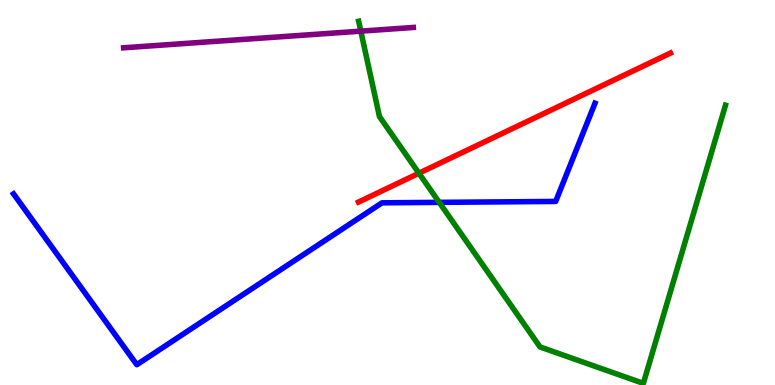[{'lines': ['blue', 'red'], 'intersections': []}, {'lines': ['green', 'red'], 'intersections': [{'x': 5.41, 'y': 5.5}]}, {'lines': ['purple', 'red'], 'intersections': []}, {'lines': ['blue', 'green'], 'intersections': [{'x': 5.67, 'y': 4.74}]}, {'lines': ['blue', 'purple'], 'intersections': []}, {'lines': ['green', 'purple'], 'intersections': [{'x': 4.66, 'y': 9.19}]}]